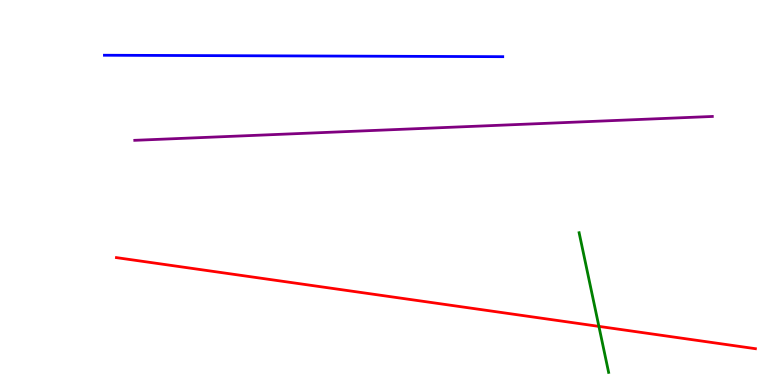[{'lines': ['blue', 'red'], 'intersections': []}, {'lines': ['green', 'red'], 'intersections': [{'x': 7.73, 'y': 1.52}]}, {'lines': ['purple', 'red'], 'intersections': []}, {'lines': ['blue', 'green'], 'intersections': []}, {'lines': ['blue', 'purple'], 'intersections': []}, {'lines': ['green', 'purple'], 'intersections': []}]